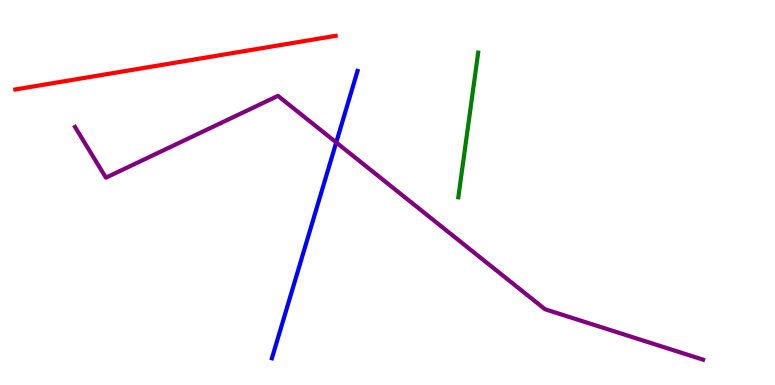[{'lines': ['blue', 'red'], 'intersections': []}, {'lines': ['green', 'red'], 'intersections': []}, {'lines': ['purple', 'red'], 'intersections': []}, {'lines': ['blue', 'green'], 'intersections': []}, {'lines': ['blue', 'purple'], 'intersections': [{'x': 4.34, 'y': 6.3}]}, {'lines': ['green', 'purple'], 'intersections': []}]